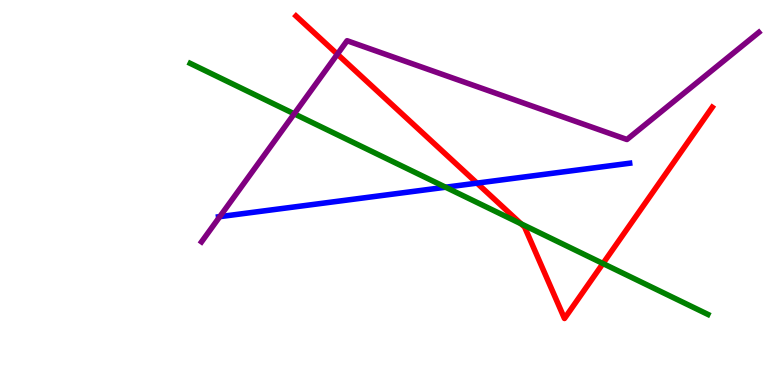[{'lines': ['blue', 'red'], 'intersections': [{'x': 6.15, 'y': 5.24}]}, {'lines': ['green', 'red'], 'intersections': [{'x': 6.72, 'y': 4.19}, {'x': 7.78, 'y': 3.16}]}, {'lines': ['purple', 'red'], 'intersections': [{'x': 4.35, 'y': 8.59}]}, {'lines': ['blue', 'green'], 'intersections': [{'x': 5.75, 'y': 5.14}]}, {'lines': ['blue', 'purple'], 'intersections': [{'x': 2.84, 'y': 4.37}]}, {'lines': ['green', 'purple'], 'intersections': [{'x': 3.8, 'y': 7.04}]}]